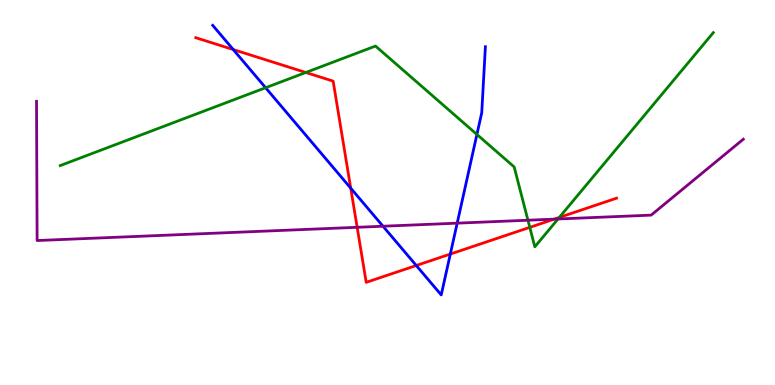[{'lines': ['blue', 'red'], 'intersections': [{'x': 3.01, 'y': 8.71}, {'x': 4.53, 'y': 5.11}, {'x': 5.37, 'y': 3.1}, {'x': 5.81, 'y': 3.4}]}, {'lines': ['green', 'red'], 'intersections': [{'x': 3.95, 'y': 8.12}, {'x': 6.84, 'y': 4.09}, {'x': 7.22, 'y': 4.35}]}, {'lines': ['purple', 'red'], 'intersections': [{'x': 4.61, 'y': 4.1}, {'x': 7.15, 'y': 4.31}]}, {'lines': ['blue', 'green'], 'intersections': [{'x': 3.43, 'y': 7.72}, {'x': 6.15, 'y': 6.51}]}, {'lines': ['blue', 'purple'], 'intersections': [{'x': 4.94, 'y': 4.12}, {'x': 5.9, 'y': 4.2}]}, {'lines': ['green', 'purple'], 'intersections': [{'x': 6.81, 'y': 4.28}, {'x': 7.2, 'y': 4.31}]}]